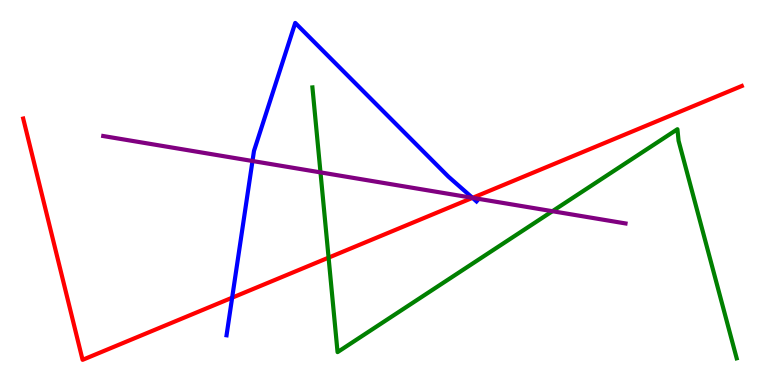[{'lines': ['blue', 'red'], 'intersections': [{'x': 3.0, 'y': 2.27}, {'x': 6.1, 'y': 4.86}]}, {'lines': ['green', 'red'], 'intersections': [{'x': 4.24, 'y': 3.31}]}, {'lines': ['purple', 'red'], 'intersections': [{'x': 6.1, 'y': 4.86}]}, {'lines': ['blue', 'green'], 'intersections': []}, {'lines': ['blue', 'purple'], 'intersections': [{'x': 3.26, 'y': 5.82}, {'x': 6.1, 'y': 4.86}]}, {'lines': ['green', 'purple'], 'intersections': [{'x': 4.14, 'y': 5.52}, {'x': 7.13, 'y': 4.51}]}]